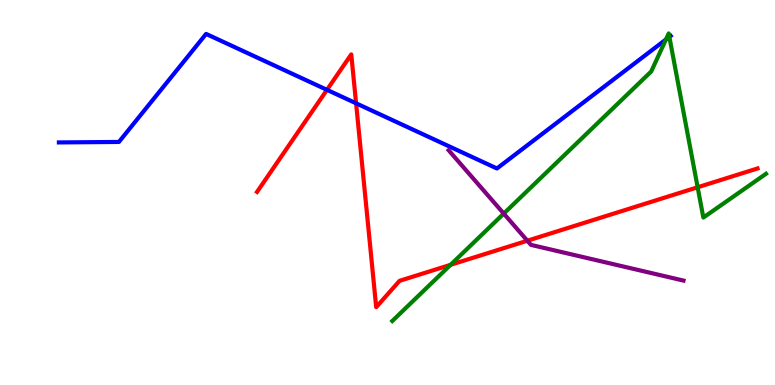[{'lines': ['blue', 'red'], 'intersections': [{'x': 4.22, 'y': 7.67}, {'x': 4.59, 'y': 7.32}]}, {'lines': ['green', 'red'], 'intersections': [{'x': 5.81, 'y': 3.12}, {'x': 9.0, 'y': 5.14}]}, {'lines': ['purple', 'red'], 'intersections': [{'x': 6.8, 'y': 3.75}]}, {'lines': ['blue', 'green'], 'intersections': [{'x': 8.59, 'y': 8.97}, {'x': 8.64, 'y': 9.04}]}, {'lines': ['blue', 'purple'], 'intersections': []}, {'lines': ['green', 'purple'], 'intersections': [{'x': 6.5, 'y': 4.45}]}]